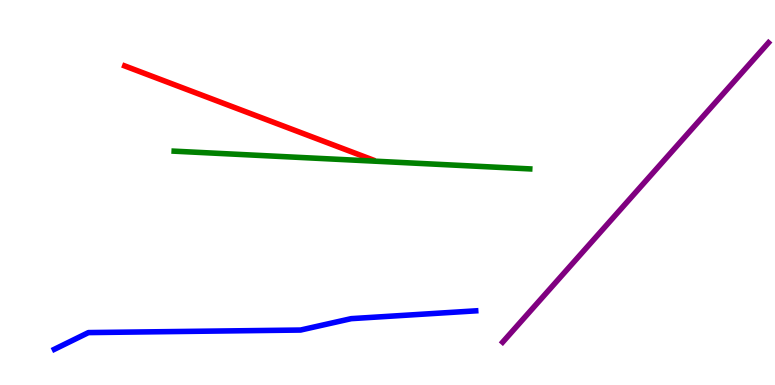[{'lines': ['blue', 'red'], 'intersections': []}, {'lines': ['green', 'red'], 'intersections': []}, {'lines': ['purple', 'red'], 'intersections': []}, {'lines': ['blue', 'green'], 'intersections': []}, {'lines': ['blue', 'purple'], 'intersections': []}, {'lines': ['green', 'purple'], 'intersections': []}]